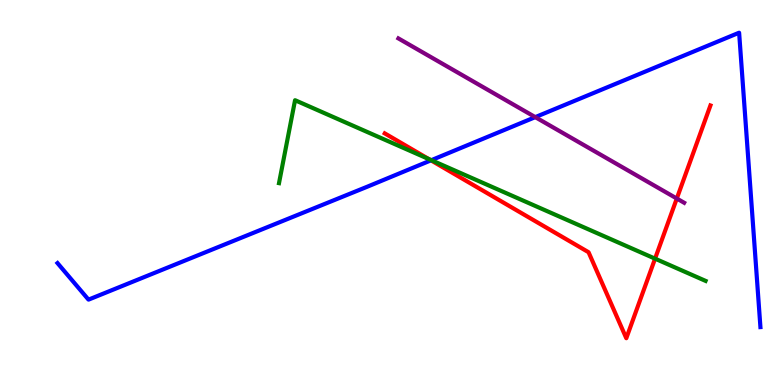[{'lines': ['blue', 'red'], 'intersections': [{'x': 5.56, 'y': 5.84}]}, {'lines': ['green', 'red'], 'intersections': [{'x': 5.53, 'y': 5.87}, {'x': 8.45, 'y': 3.28}]}, {'lines': ['purple', 'red'], 'intersections': [{'x': 8.73, 'y': 4.84}]}, {'lines': ['blue', 'green'], 'intersections': [{'x': 5.57, 'y': 5.84}]}, {'lines': ['blue', 'purple'], 'intersections': [{'x': 6.91, 'y': 6.96}]}, {'lines': ['green', 'purple'], 'intersections': []}]